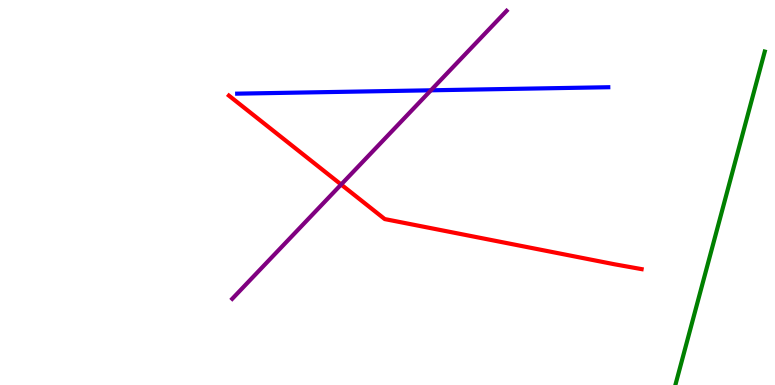[{'lines': ['blue', 'red'], 'intersections': []}, {'lines': ['green', 'red'], 'intersections': []}, {'lines': ['purple', 'red'], 'intersections': [{'x': 4.4, 'y': 5.21}]}, {'lines': ['blue', 'green'], 'intersections': []}, {'lines': ['blue', 'purple'], 'intersections': [{'x': 5.56, 'y': 7.65}]}, {'lines': ['green', 'purple'], 'intersections': []}]